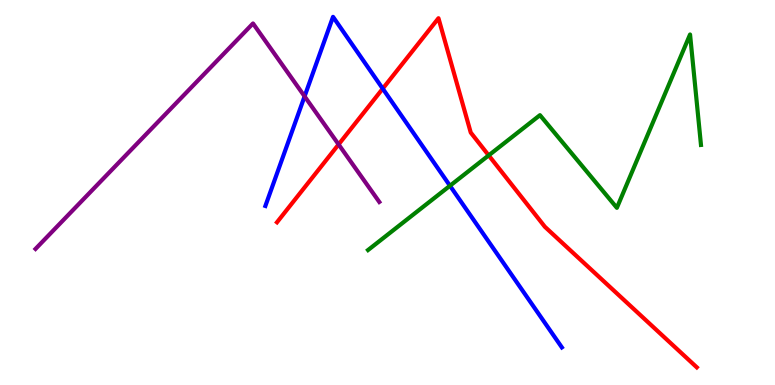[{'lines': ['blue', 'red'], 'intersections': [{'x': 4.94, 'y': 7.7}]}, {'lines': ['green', 'red'], 'intersections': [{'x': 6.31, 'y': 5.96}]}, {'lines': ['purple', 'red'], 'intersections': [{'x': 4.37, 'y': 6.25}]}, {'lines': ['blue', 'green'], 'intersections': [{'x': 5.81, 'y': 5.18}]}, {'lines': ['blue', 'purple'], 'intersections': [{'x': 3.93, 'y': 7.5}]}, {'lines': ['green', 'purple'], 'intersections': []}]